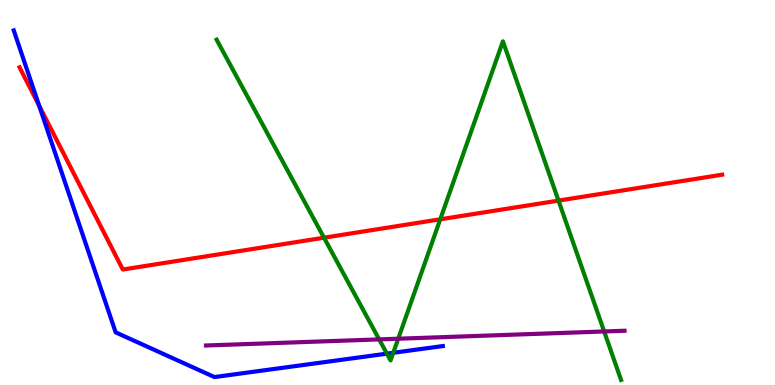[{'lines': ['blue', 'red'], 'intersections': [{'x': 0.506, 'y': 7.25}]}, {'lines': ['green', 'red'], 'intersections': [{'x': 4.18, 'y': 3.83}, {'x': 5.68, 'y': 4.3}, {'x': 7.21, 'y': 4.79}]}, {'lines': ['purple', 'red'], 'intersections': []}, {'lines': ['blue', 'green'], 'intersections': [{'x': 4.99, 'y': 0.814}, {'x': 5.07, 'y': 0.837}]}, {'lines': ['blue', 'purple'], 'intersections': []}, {'lines': ['green', 'purple'], 'intersections': [{'x': 4.89, 'y': 1.18}, {'x': 5.14, 'y': 1.2}, {'x': 7.8, 'y': 1.39}]}]